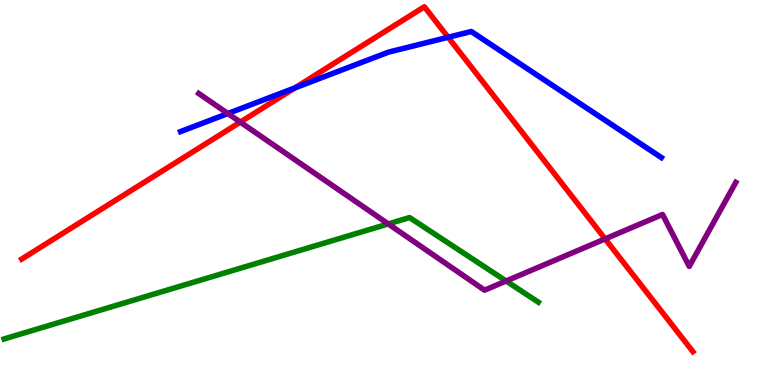[{'lines': ['blue', 'red'], 'intersections': [{'x': 3.81, 'y': 7.72}, {'x': 5.78, 'y': 9.03}]}, {'lines': ['green', 'red'], 'intersections': []}, {'lines': ['purple', 'red'], 'intersections': [{'x': 3.1, 'y': 6.83}, {'x': 7.81, 'y': 3.79}]}, {'lines': ['blue', 'green'], 'intersections': []}, {'lines': ['blue', 'purple'], 'intersections': [{'x': 2.94, 'y': 7.05}]}, {'lines': ['green', 'purple'], 'intersections': [{'x': 5.01, 'y': 4.18}, {'x': 6.53, 'y': 2.7}]}]